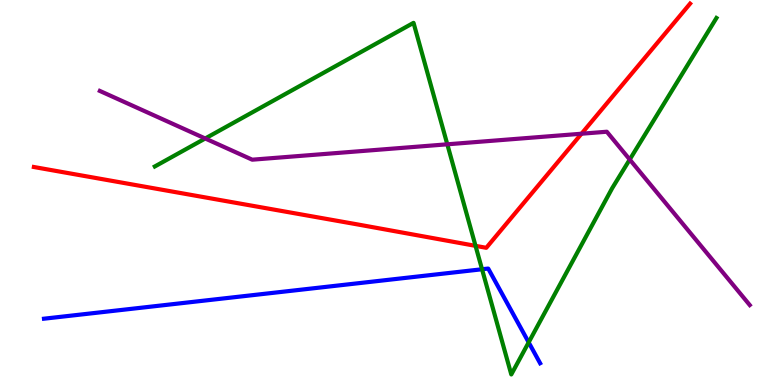[{'lines': ['blue', 'red'], 'intersections': []}, {'lines': ['green', 'red'], 'intersections': [{'x': 6.14, 'y': 3.61}]}, {'lines': ['purple', 'red'], 'intersections': [{'x': 7.5, 'y': 6.53}]}, {'lines': ['blue', 'green'], 'intersections': [{'x': 6.22, 'y': 3.01}, {'x': 6.82, 'y': 1.11}]}, {'lines': ['blue', 'purple'], 'intersections': []}, {'lines': ['green', 'purple'], 'intersections': [{'x': 2.65, 'y': 6.4}, {'x': 5.77, 'y': 6.25}, {'x': 8.13, 'y': 5.86}]}]